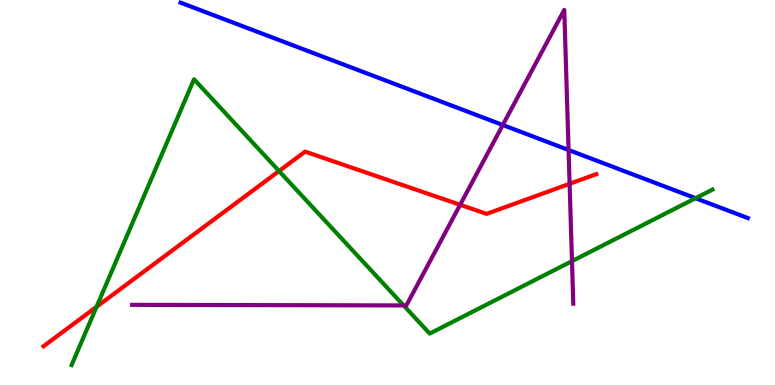[{'lines': ['blue', 'red'], 'intersections': []}, {'lines': ['green', 'red'], 'intersections': [{'x': 1.25, 'y': 2.03}, {'x': 3.6, 'y': 5.56}]}, {'lines': ['purple', 'red'], 'intersections': [{'x': 5.94, 'y': 4.68}, {'x': 7.35, 'y': 5.23}]}, {'lines': ['blue', 'green'], 'intersections': [{'x': 8.97, 'y': 4.85}]}, {'lines': ['blue', 'purple'], 'intersections': [{'x': 6.49, 'y': 6.75}, {'x': 7.34, 'y': 6.1}]}, {'lines': ['green', 'purple'], 'intersections': [{'x': 5.21, 'y': 2.07}, {'x': 7.38, 'y': 3.22}]}]